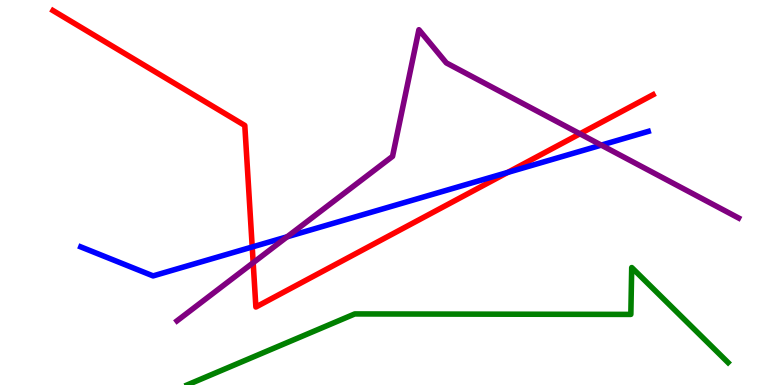[{'lines': ['blue', 'red'], 'intersections': [{'x': 3.25, 'y': 3.59}, {'x': 6.55, 'y': 5.52}]}, {'lines': ['green', 'red'], 'intersections': []}, {'lines': ['purple', 'red'], 'intersections': [{'x': 3.27, 'y': 3.18}, {'x': 7.48, 'y': 6.52}]}, {'lines': ['blue', 'green'], 'intersections': []}, {'lines': ['blue', 'purple'], 'intersections': [{'x': 3.71, 'y': 3.85}, {'x': 7.76, 'y': 6.23}]}, {'lines': ['green', 'purple'], 'intersections': []}]